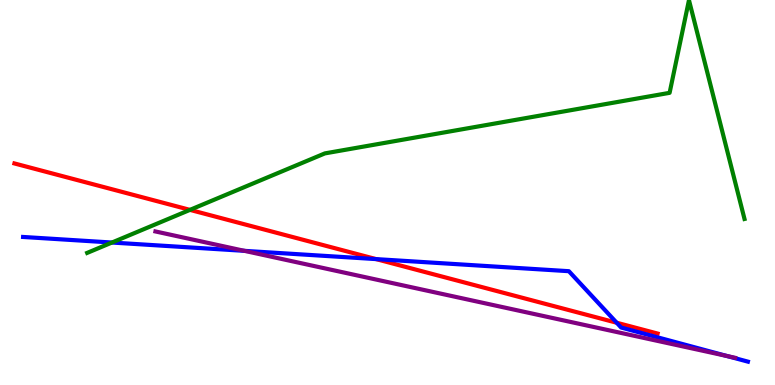[{'lines': ['blue', 'red'], 'intersections': [{'x': 4.85, 'y': 3.27}, {'x': 7.96, 'y': 1.62}]}, {'lines': ['green', 'red'], 'intersections': [{'x': 2.45, 'y': 4.55}]}, {'lines': ['purple', 'red'], 'intersections': []}, {'lines': ['blue', 'green'], 'intersections': [{'x': 1.44, 'y': 3.7}]}, {'lines': ['blue', 'purple'], 'intersections': [{'x': 3.15, 'y': 3.48}, {'x': 9.39, 'y': 0.751}]}, {'lines': ['green', 'purple'], 'intersections': []}]